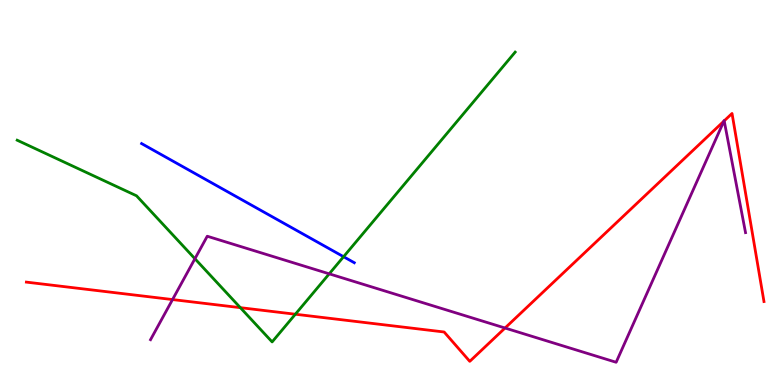[{'lines': ['blue', 'red'], 'intersections': []}, {'lines': ['green', 'red'], 'intersections': [{'x': 3.1, 'y': 2.01}, {'x': 3.81, 'y': 1.84}]}, {'lines': ['purple', 'red'], 'intersections': [{'x': 2.23, 'y': 2.22}, {'x': 6.52, 'y': 1.48}, {'x': 9.34, 'y': 6.85}, {'x': 9.34, 'y': 6.86}]}, {'lines': ['blue', 'green'], 'intersections': [{'x': 4.43, 'y': 3.33}]}, {'lines': ['blue', 'purple'], 'intersections': []}, {'lines': ['green', 'purple'], 'intersections': [{'x': 2.52, 'y': 3.28}, {'x': 4.25, 'y': 2.89}]}]